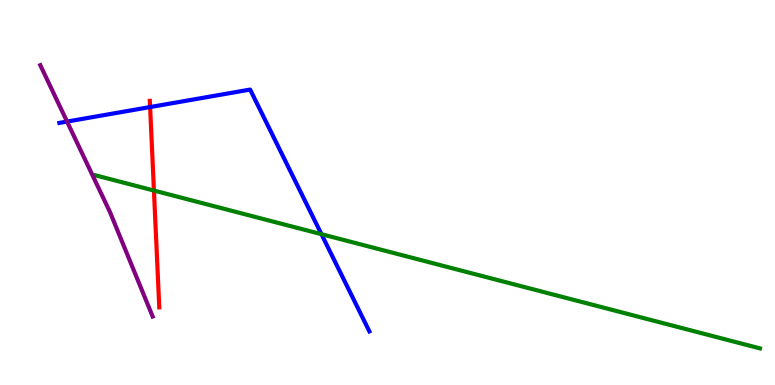[{'lines': ['blue', 'red'], 'intersections': [{'x': 1.94, 'y': 7.22}]}, {'lines': ['green', 'red'], 'intersections': [{'x': 1.99, 'y': 5.05}]}, {'lines': ['purple', 'red'], 'intersections': []}, {'lines': ['blue', 'green'], 'intersections': [{'x': 4.15, 'y': 3.92}]}, {'lines': ['blue', 'purple'], 'intersections': [{'x': 0.865, 'y': 6.84}]}, {'lines': ['green', 'purple'], 'intersections': []}]